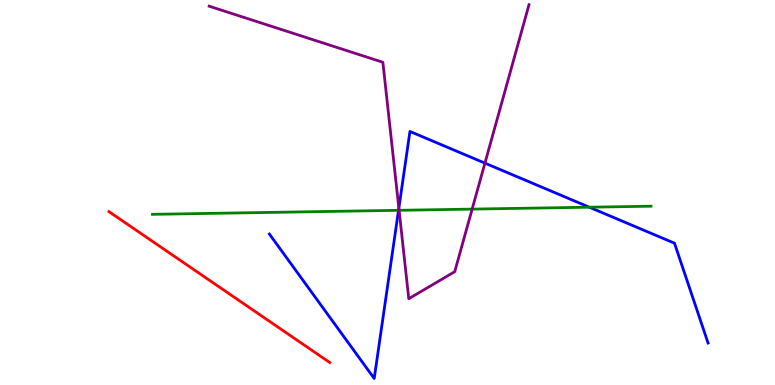[{'lines': ['blue', 'red'], 'intersections': []}, {'lines': ['green', 'red'], 'intersections': []}, {'lines': ['purple', 'red'], 'intersections': []}, {'lines': ['blue', 'green'], 'intersections': [{'x': 5.14, 'y': 4.54}, {'x': 7.6, 'y': 4.62}]}, {'lines': ['blue', 'purple'], 'intersections': [{'x': 5.15, 'y': 4.59}, {'x': 6.26, 'y': 5.76}]}, {'lines': ['green', 'purple'], 'intersections': [{'x': 5.15, 'y': 4.54}, {'x': 6.09, 'y': 4.57}]}]